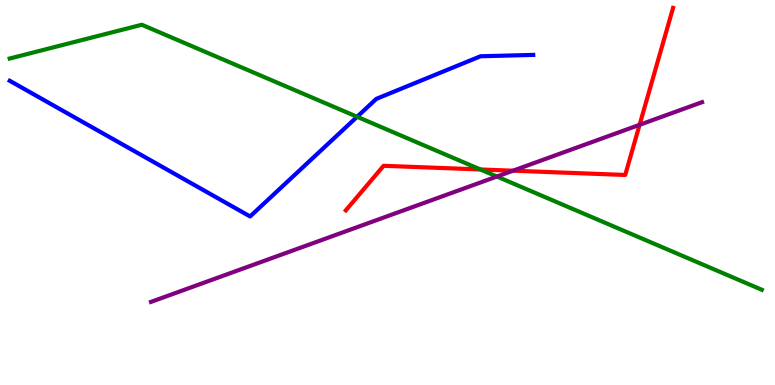[{'lines': ['blue', 'red'], 'intersections': []}, {'lines': ['green', 'red'], 'intersections': [{'x': 6.2, 'y': 5.6}]}, {'lines': ['purple', 'red'], 'intersections': [{'x': 6.62, 'y': 5.57}, {'x': 8.25, 'y': 6.76}]}, {'lines': ['blue', 'green'], 'intersections': [{'x': 4.61, 'y': 6.97}]}, {'lines': ['blue', 'purple'], 'intersections': []}, {'lines': ['green', 'purple'], 'intersections': [{'x': 6.41, 'y': 5.41}]}]